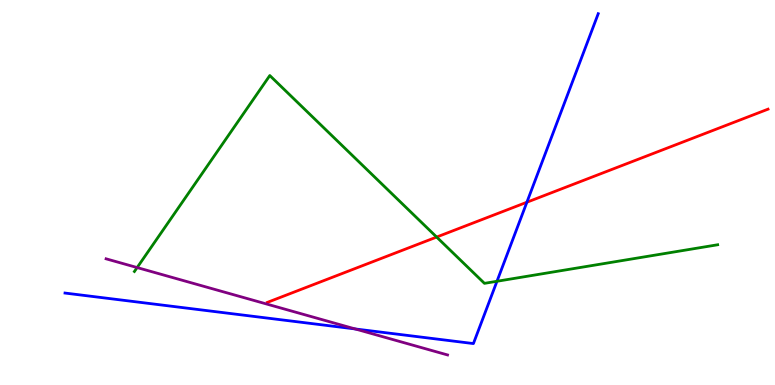[{'lines': ['blue', 'red'], 'intersections': [{'x': 6.8, 'y': 4.75}]}, {'lines': ['green', 'red'], 'intersections': [{'x': 5.63, 'y': 3.84}]}, {'lines': ['purple', 'red'], 'intersections': []}, {'lines': ['blue', 'green'], 'intersections': [{'x': 6.41, 'y': 2.69}]}, {'lines': ['blue', 'purple'], 'intersections': [{'x': 4.58, 'y': 1.46}]}, {'lines': ['green', 'purple'], 'intersections': [{'x': 1.77, 'y': 3.05}]}]